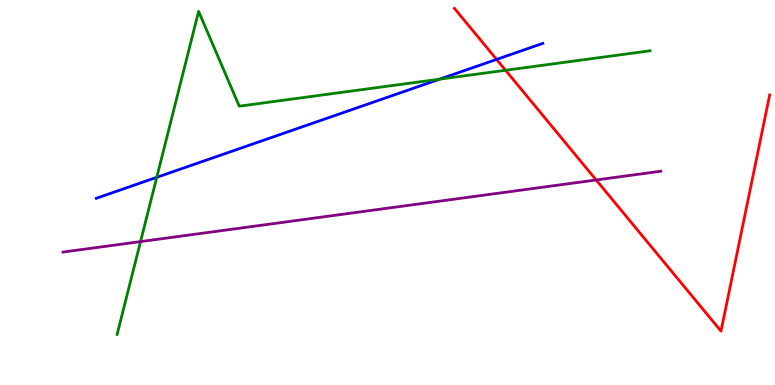[{'lines': ['blue', 'red'], 'intersections': [{'x': 6.41, 'y': 8.46}]}, {'lines': ['green', 'red'], 'intersections': [{'x': 6.52, 'y': 8.17}]}, {'lines': ['purple', 'red'], 'intersections': [{'x': 7.69, 'y': 5.33}]}, {'lines': ['blue', 'green'], 'intersections': [{'x': 2.02, 'y': 5.39}, {'x': 5.67, 'y': 7.94}]}, {'lines': ['blue', 'purple'], 'intersections': []}, {'lines': ['green', 'purple'], 'intersections': [{'x': 1.81, 'y': 3.72}]}]